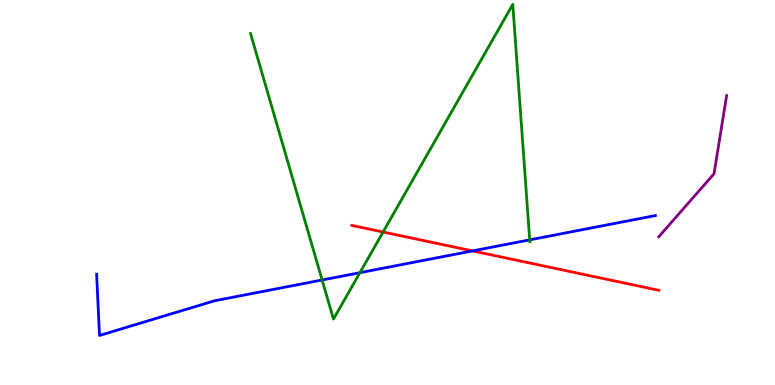[{'lines': ['blue', 'red'], 'intersections': [{'x': 6.1, 'y': 3.48}]}, {'lines': ['green', 'red'], 'intersections': [{'x': 4.94, 'y': 3.97}]}, {'lines': ['purple', 'red'], 'intersections': []}, {'lines': ['blue', 'green'], 'intersections': [{'x': 4.16, 'y': 2.73}, {'x': 4.64, 'y': 2.92}, {'x': 6.83, 'y': 3.77}]}, {'lines': ['blue', 'purple'], 'intersections': []}, {'lines': ['green', 'purple'], 'intersections': []}]